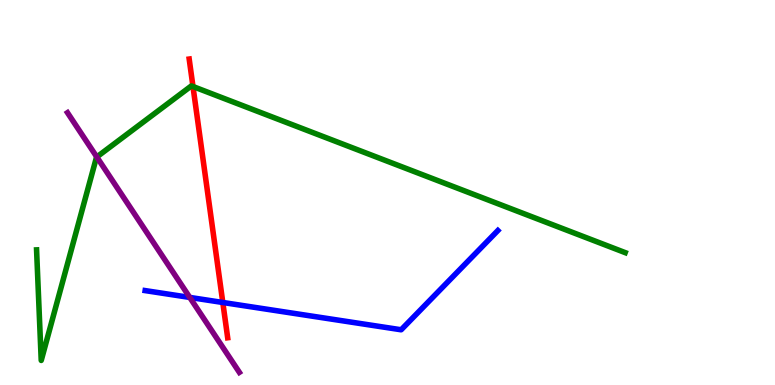[{'lines': ['blue', 'red'], 'intersections': [{'x': 2.87, 'y': 2.14}]}, {'lines': ['green', 'red'], 'intersections': [{'x': 2.49, 'y': 7.75}]}, {'lines': ['purple', 'red'], 'intersections': []}, {'lines': ['blue', 'green'], 'intersections': []}, {'lines': ['blue', 'purple'], 'intersections': [{'x': 2.45, 'y': 2.27}]}, {'lines': ['green', 'purple'], 'intersections': [{'x': 1.25, 'y': 5.92}]}]